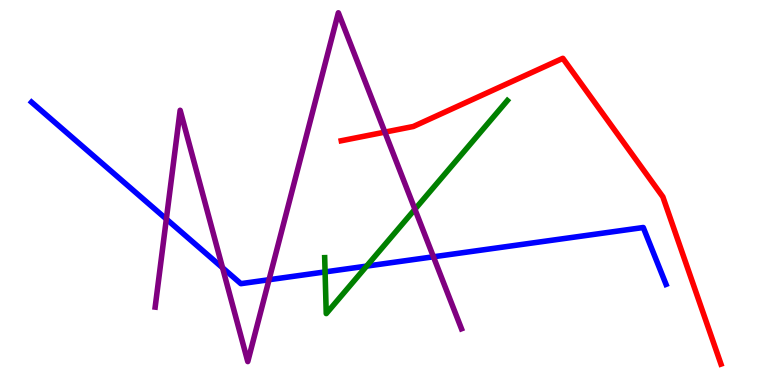[{'lines': ['blue', 'red'], 'intersections': []}, {'lines': ['green', 'red'], 'intersections': []}, {'lines': ['purple', 'red'], 'intersections': [{'x': 4.97, 'y': 6.57}]}, {'lines': ['blue', 'green'], 'intersections': [{'x': 4.19, 'y': 2.94}, {'x': 4.73, 'y': 3.09}]}, {'lines': ['blue', 'purple'], 'intersections': [{'x': 2.15, 'y': 4.31}, {'x': 2.87, 'y': 3.04}, {'x': 3.47, 'y': 2.73}, {'x': 5.59, 'y': 3.33}]}, {'lines': ['green', 'purple'], 'intersections': [{'x': 5.35, 'y': 4.56}]}]